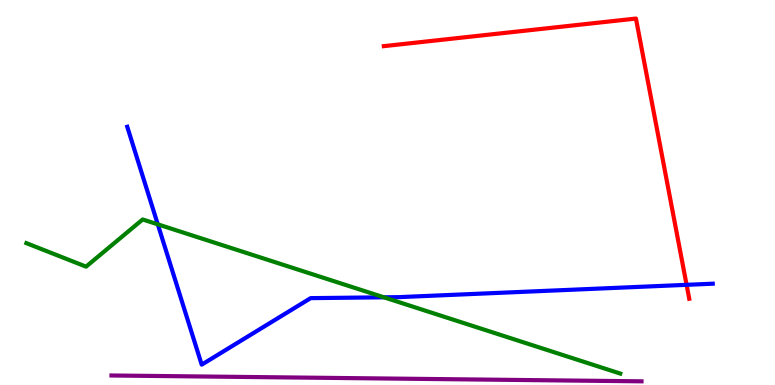[{'lines': ['blue', 'red'], 'intersections': [{'x': 8.86, 'y': 2.6}]}, {'lines': ['green', 'red'], 'intersections': []}, {'lines': ['purple', 'red'], 'intersections': []}, {'lines': ['blue', 'green'], 'intersections': [{'x': 2.04, 'y': 4.17}, {'x': 4.95, 'y': 2.28}]}, {'lines': ['blue', 'purple'], 'intersections': []}, {'lines': ['green', 'purple'], 'intersections': []}]